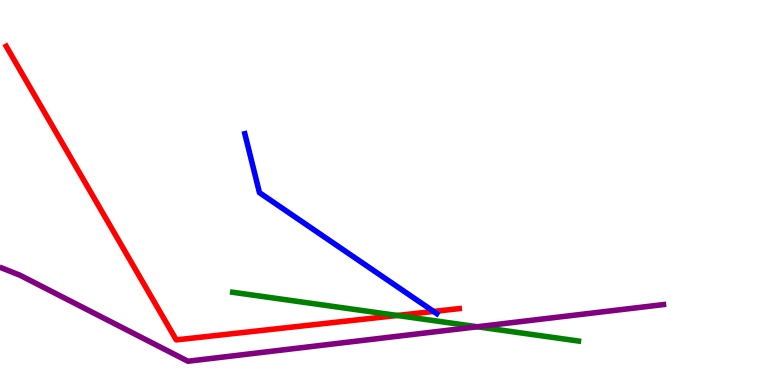[{'lines': ['blue', 'red'], 'intersections': [{'x': 5.59, 'y': 1.91}]}, {'lines': ['green', 'red'], 'intersections': [{'x': 5.13, 'y': 1.81}]}, {'lines': ['purple', 'red'], 'intersections': []}, {'lines': ['blue', 'green'], 'intersections': []}, {'lines': ['blue', 'purple'], 'intersections': []}, {'lines': ['green', 'purple'], 'intersections': [{'x': 6.16, 'y': 1.51}]}]